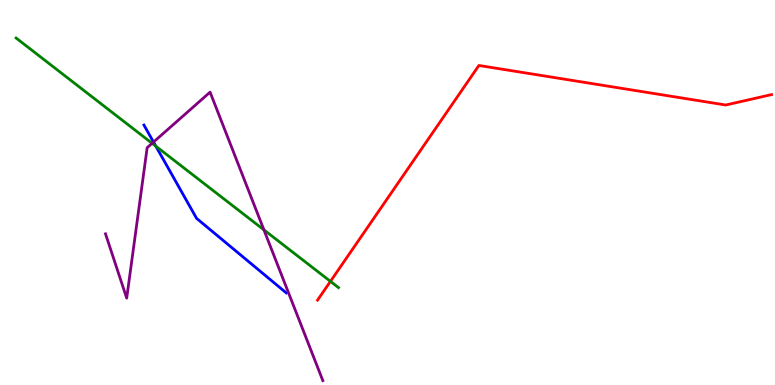[{'lines': ['blue', 'red'], 'intersections': []}, {'lines': ['green', 'red'], 'intersections': [{'x': 4.26, 'y': 2.69}]}, {'lines': ['purple', 'red'], 'intersections': []}, {'lines': ['blue', 'green'], 'intersections': [{'x': 2.01, 'y': 6.2}]}, {'lines': ['blue', 'purple'], 'intersections': [{'x': 1.98, 'y': 6.31}]}, {'lines': ['green', 'purple'], 'intersections': [{'x': 1.96, 'y': 6.28}, {'x': 3.41, 'y': 4.03}]}]